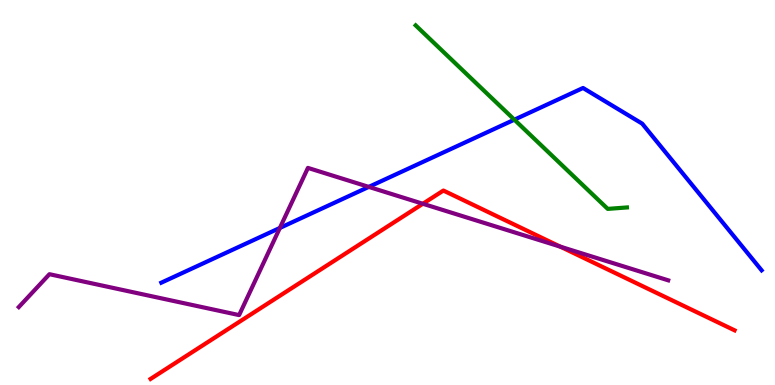[{'lines': ['blue', 'red'], 'intersections': []}, {'lines': ['green', 'red'], 'intersections': []}, {'lines': ['purple', 'red'], 'intersections': [{'x': 5.46, 'y': 4.71}, {'x': 7.23, 'y': 3.59}]}, {'lines': ['blue', 'green'], 'intersections': [{'x': 6.64, 'y': 6.89}]}, {'lines': ['blue', 'purple'], 'intersections': [{'x': 3.61, 'y': 4.08}, {'x': 4.76, 'y': 5.15}]}, {'lines': ['green', 'purple'], 'intersections': []}]